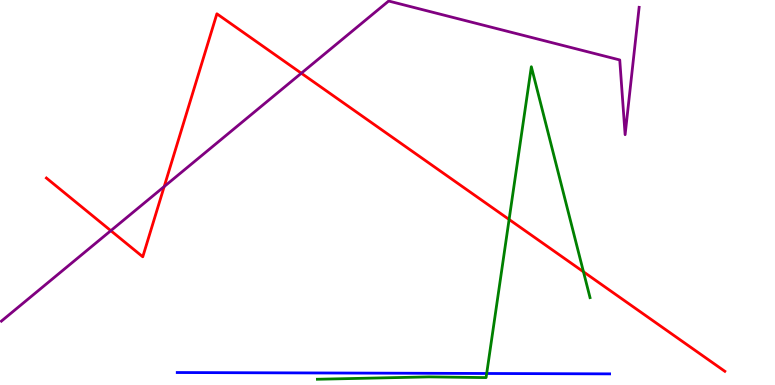[{'lines': ['blue', 'red'], 'intersections': []}, {'lines': ['green', 'red'], 'intersections': [{'x': 6.57, 'y': 4.3}, {'x': 7.53, 'y': 2.94}]}, {'lines': ['purple', 'red'], 'intersections': [{'x': 1.43, 'y': 4.01}, {'x': 2.12, 'y': 5.15}, {'x': 3.89, 'y': 8.1}]}, {'lines': ['blue', 'green'], 'intersections': [{'x': 6.28, 'y': 0.299}]}, {'lines': ['blue', 'purple'], 'intersections': []}, {'lines': ['green', 'purple'], 'intersections': []}]